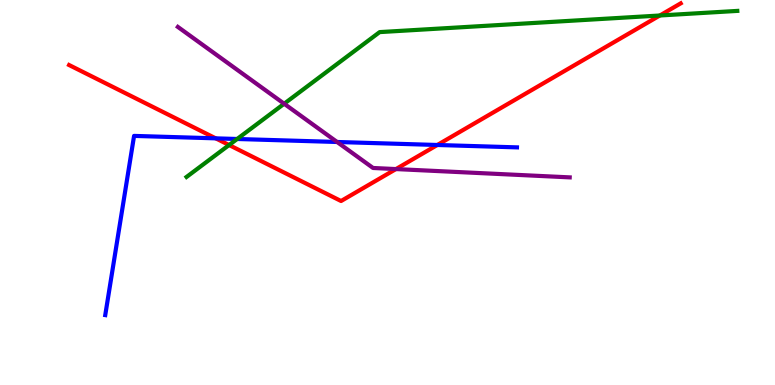[{'lines': ['blue', 'red'], 'intersections': [{'x': 2.78, 'y': 6.41}, {'x': 5.64, 'y': 6.23}]}, {'lines': ['green', 'red'], 'intersections': [{'x': 2.96, 'y': 6.23}, {'x': 8.51, 'y': 9.6}]}, {'lines': ['purple', 'red'], 'intersections': [{'x': 5.11, 'y': 5.61}]}, {'lines': ['blue', 'green'], 'intersections': [{'x': 3.06, 'y': 6.39}]}, {'lines': ['blue', 'purple'], 'intersections': [{'x': 4.35, 'y': 6.31}]}, {'lines': ['green', 'purple'], 'intersections': [{'x': 3.67, 'y': 7.31}]}]